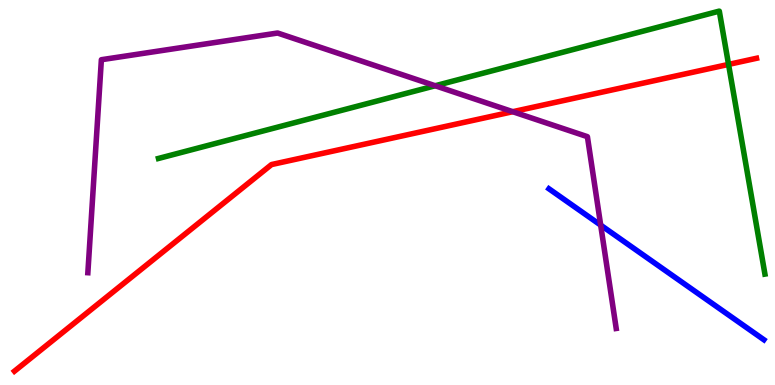[{'lines': ['blue', 'red'], 'intersections': []}, {'lines': ['green', 'red'], 'intersections': [{'x': 9.4, 'y': 8.33}]}, {'lines': ['purple', 'red'], 'intersections': [{'x': 6.62, 'y': 7.1}]}, {'lines': ['blue', 'green'], 'intersections': []}, {'lines': ['blue', 'purple'], 'intersections': [{'x': 7.75, 'y': 4.15}]}, {'lines': ['green', 'purple'], 'intersections': [{'x': 5.62, 'y': 7.77}]}]